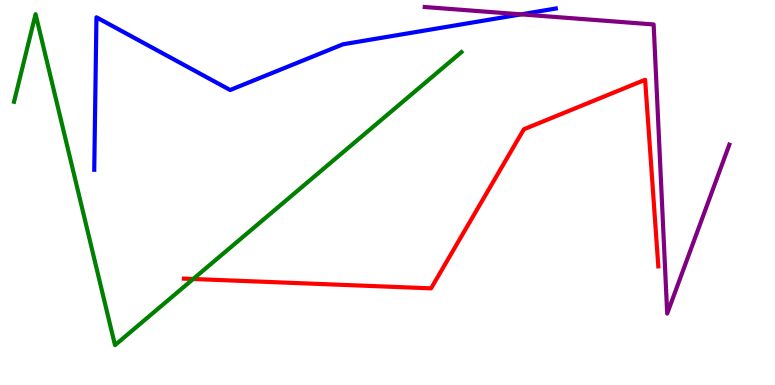[{'lines': ['blue', 'red'], 'intersections': []}, {'lines': ['green', 'red'], 'intersections': [{'x': 2.49, 'y': 2.75}]}, {'lines': ['purple', 'red'], 'intersections': []}, {'lines': ['blue', 'green'], 'intersections': []}, {'lines': ['blue', 'purple'], 'intersections': [{'x': 6.72, 'y': 9.63}]}, {'lines': ['green', 'purple'], 'intersections': []}]